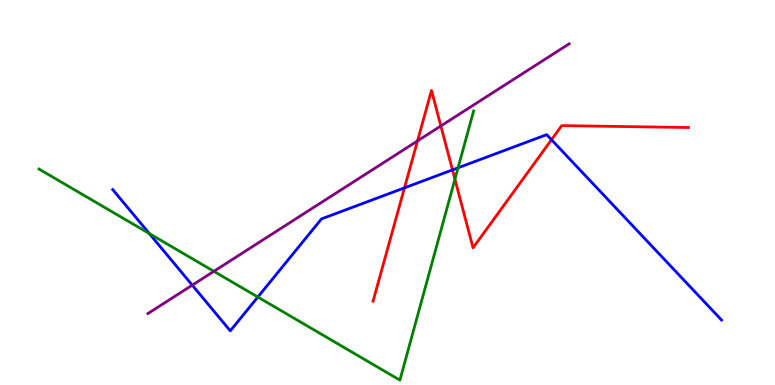[{'lines': ['blue', 'red'], 'intersections': [{'x': 5.22, 'y': 5.12}, {'x': 5.84, 'y': 5.59}, {'x': 7.12, 'y': 6.37}]}, {'lines': ['green', 'red'], 'intersections': [{'x': 5.87, 'y': 5.34}]}, {'lines': ['purple', 'red'], 'intersections': [{'x': 5.39, 'y': 6.34}, {'x': 5.69, 'y': 6.73}]}, {'lines': ['blue', 'green'], 'intersections': [{'x': 1.93, 'y': 3.93}, {'x': 3.33, 'y': 2.28}, {'x': 5.91, 'y': 5.64}]}, {'lines': ['blue', 'purple'], 'intersections': [{'x': 2.48, 'y': 2.59}]}, {'lines': ['green', 'purple'], 'intersections': [{'x': 2.76, 'y': 2.95}]}]